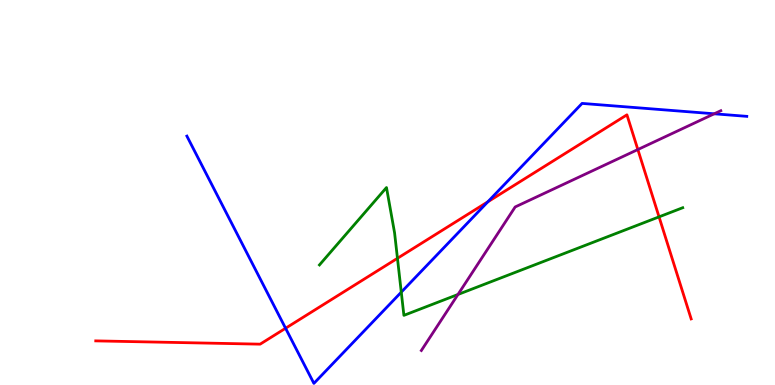[{'lines': ['blue', 'red'], 'intersections': [{'x': 3.68, 'y': 1.47}, {'x': 6.29, 'y': 4.76}]}, {'lines': ['green', 'red'], 'intersections': [{'x': 5.13, 'y': 3.29}, {'x': 8.5, 'y': 4.37}]}, {'lines': ['purple', 'red'], 'intersections': [{'x': 8.23, 'y': 6.12}]}, {'lines': ['blue', 'green'], 'intersections': [{'x': 5.18, 'y': 2.41}]}, {'lines': ['blue', 'purple'], 'intersections': [{'x': 9.22, 'y': 7.04}]}, {'lines': ['green', 'purple'], 'intersections': [{'x': 5.91, 'y': 2.35}]}]